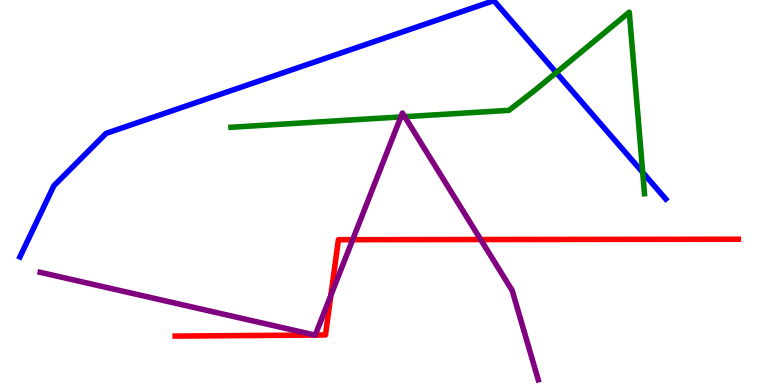[{'lines': ['blue', 'red'], 'intersections': []}, {'lines': ['green', 'red'], 'intersections': []}, {'lines': ['purple', 'red'], 'intersections': [{'x': 4.06, 'y': 1.3}, {'x': 4.07, 'y': 1.3}, {'x': 4.27, 'y': 2.33}, {'x': 4.55, 'y': 3.77}, {'x': 6.2, 'y': 3.78}]}, {'lines': ['blue', 'green'], 'intersections': [{'x': 7.18, 'y': 8.11}, {'x': 8.29, 'y': 5.52}]}, {'lines': ['blue', 'purple'], 'intersections': []}, {'lines': ['green', 'purple'], 'intersections': [{'x': 5.17, 'y': 6.96}, {'x': 5.22, 'y': 6.97}]}]